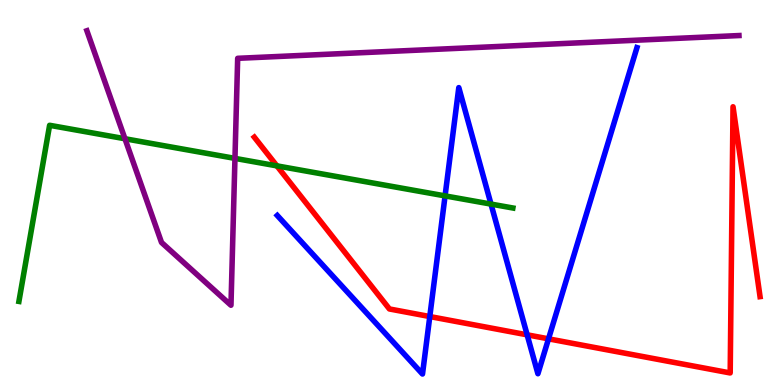[{'lines': ['blue', 'red'], 'intersections': [{'x': 5.55, 'y': 1.78}, {'x': 6.8, 'y': 1.3}, {'x': 7.08, 'y': 1.2}]}, {'lines': ['green', 'red'], 'intersections': [{'x': 3.57, 'y': 5.69}]}, {'lines': ['purple', 'red'], 'intersections': []}, {'lines': ['blue', 'green'], 'intersections': [{'x': 5.74, 'y': 4.91}, {'x': 6.34, 'y': 4.7}]}, {'lines': ['blue', 'purple'], 'intersections': []}, {'lines': ['green', 'purple'], 'intersections': [{'x': 1.61, 'y': 6.4}, {'x': 3.03, 'y': 5.89}]}]